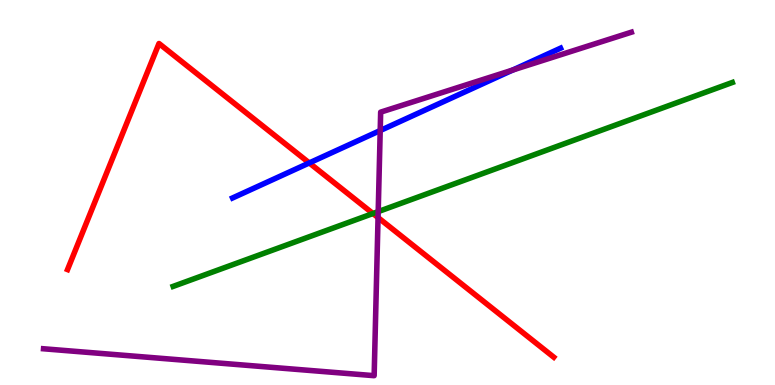[{'lines': ['blue', 'red'], 'intersections': [{'x': 3.99, 'y': 5.77}]}, {'lines': ['green', 'red'], 'intersections': [{'x': 4.81, 'y': 4.45}]}, {'lines': ['purple', 'red'], 'intersections': [{'x': 4.88, 'y': 4.35}]}, {'lines': ['blue', 'green'], 'intersections': []}, {'lines': ['blue', 'purple'], 'intersections': [{'x': 4.91, 'y': 6.61}, {'x': 6.62, 'y': 8.18}]}, {'lines': ['green', 'purple'], 'intersections': [{'x': 4.88, 'y': 4.5}]}]